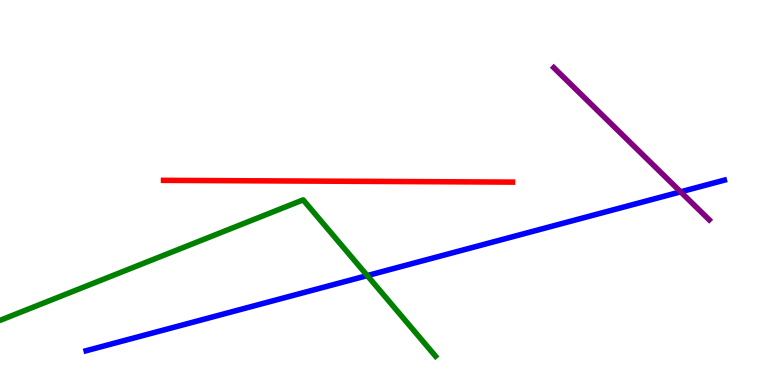[{'lines': ['blue', 'red'], 'intersections': []}, {'lines': ['green', 'red'], 'intersections': []}, {'lines': ['purple', 'red'], 'intersections': []}, {'lines': ['blue', 'green'], 'intersections': [{'x': 4.74, 'y': 2.84}]}, {'lines': ['blue', 'purple'], 'intersections': [{'x': 8.78, 'y': 5.02}]}, {'lines': ['green', 'purple'], 'intersections': []}]